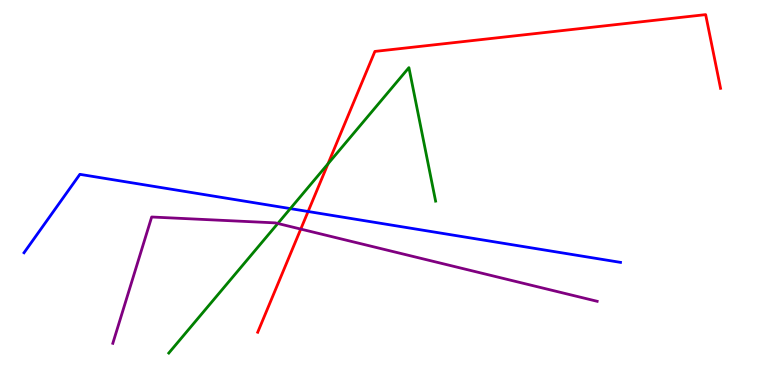[{'lines': ['blue', 'red'], 'intersections': [{'x': 3.98, 'y': 4.51}]}, {'lines': ['green', 'red'], 'intersections': [{'x': 4.23, 'y': 5.74}]}, {'lines': ['purple', 'red'], 'intersections': [{'x': 3.88, 'y': 4.05}]}, {'lines': ['blue', 'green'], 'intersections': [{'x': 3.75, 'y': 4.58}]}, {'lines': ['blue', 'purple'], 'intersections': []}, {'lines': ['green', 'purple'], 'intersections': [{'x': 3.58, 'y': 4.2}]}]